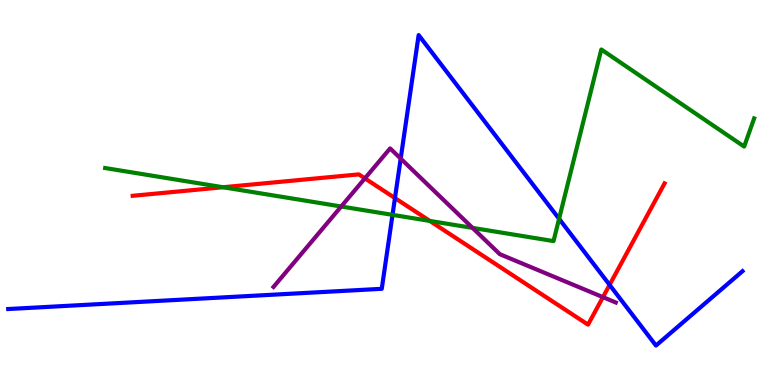[{'lines': ['blue', 'red'], 'intersections': [{'x': 5.1, 'y': 4.86}, {'x': 7.87, 'y': 2.6}]}, {'lines': ['green', 'red'], 'intersections': [{'x': 2.88, 'y': 5.14}, {'x': 5.55, 'y': 4.26}]}, {'lines': ['purple', 'red'], 'intersections': [{'x': 4.71, 'y': 5.37}, {'x': 7.78, 'y': 2.28}]}, {'lines': ['blue', 'green'], 'intersections': [{'x': 5.06, 'y': 4.42}, {'x': 7.21, 'y': 4.32}]}, {'lines': ['blue', 'purple'], 'intersections': [{'x': 5.17, 'y': 5.88}]}, {'lines': ['green', 'purple'], 'intersections': [{'x': 4.4, 'y': 4.64}, {'x': 6.1, 'y': 4.08}]}]